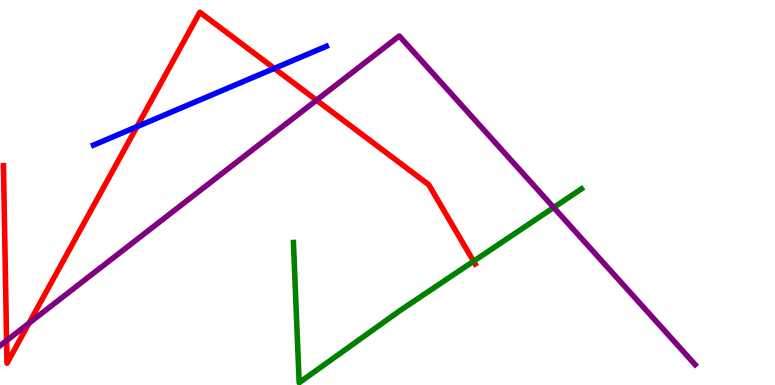[{'lines': ['blue', 'red'], 'intersections': [{'x': 1.77, 'y': 6.71}, {'x': 3.54, 'y': 8.22}]}, {'lines': ['green', 'red'], 'intersections': [{'x': 6.11, 'y': 3.21}]}, {'lines': ['purple', 'red'], 'intersections': [{'x': 0.085, 'y': 1.15}, {'x': 0.374, 'y': 1.61}, {'x': 4.08, 'y': 7.4}]}, {'lines': ['blue', 'green'], 'intersections': []}, {'lines': ['blue', 'purple'], 'intersections': []}, {'lines': ['green', 'purple'], 'intersections': [{'x': 7.14, 'y': 4.61}]}]